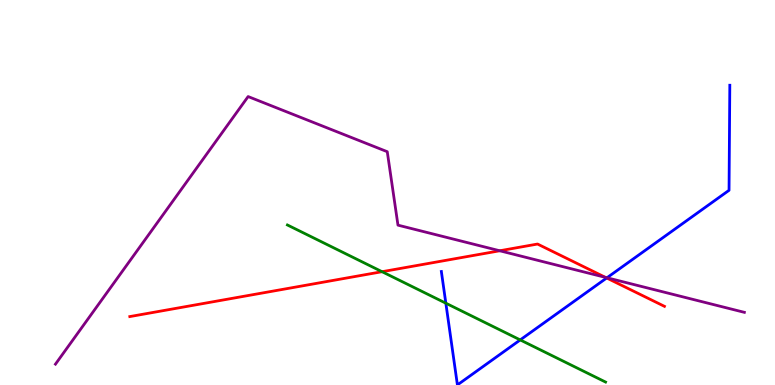[{'lines': ['blue', 'red'], 'intersections': [{'x': 7.83, 'y': 2.78}]}, {'lines': ['green', 'red'], 'intersections': [{'x': 4.93, 'y': 2.94}]}, {'lines': ['purple', 'red'], 'intersections': [{'x': 6.45, 'y': 3.49}, {'x': 7.81, 'y': 2.8}]}, {'lines': ['blue', 'green'], 'intersections': [{'x': 5.75, 'y': 2.12}, {'x': 6.71, 'y': 1.17}]}, {'lines': ['blue', 'purple'], 'intersections': [{'x': 7.83, 'y': 2.79}]}, {'lines': ['green', 'purple'], 'intersections': []}]